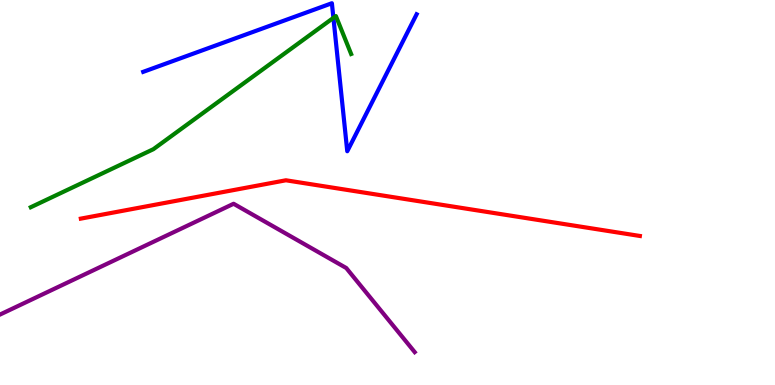[{'lines': ['blue', 'red'], 'intersections': []}, {'lines': ['green', 'red'], 'intersections': []}, {'lines': ['purple', 'red'], 'intersections': []}, {'lines': ['blue', 'green'], 'intersections': [{'x': 4.3, 'y': 9.54}]}, {'lines': ['blue', 'purple'], 'intersections': []}, {'lines': ['green', 'purple'], 'intersections': []}]